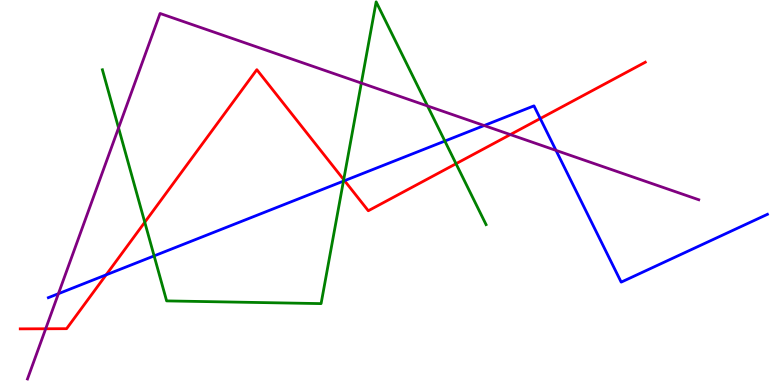[{'lines': ['blue', 'red'], 'intersections': [{'x': 1.37, 'y': 2.86}, {'x': 4.45, 'y': 5.31}, {'x': 6.97, 'y': 6.92}]}, {'lines': ['green', 'red'], 'intersections': [{'x': 1.87, 'y': 4.23}, {'x': 4.43, 'y': 5.33}, {'x': 5.88, 'y': 5.75}]}, {'lines': ['purple', 'red'], 'intersections': [{'x': 0.59, 'y': 1.46}, {'x': 6.58, 'y': 6.5}]}, {'lines': ['blue', 'green'], 'intersections': [{'x': 1.99, 'y': 3.35}, {'x': 4.43, 'y': 5.3}, {'x': 5.74, 'y': 6.34}]}, {'lines': ['blue', 'purple'], 'intersections': [{'x': 0.754, 'y': 2.37}, {'x': 6.25, 'y': 6.74}, {'x': 7.17, 'y': 6.09}]}, {'lines': ['green', 'purple'], 'intersections': [{'x': 1.53, 'y': 6.68}, {'x': 4.66, 'y': 7.84}, {'x': 5.52, 'y': 7.25}]}]